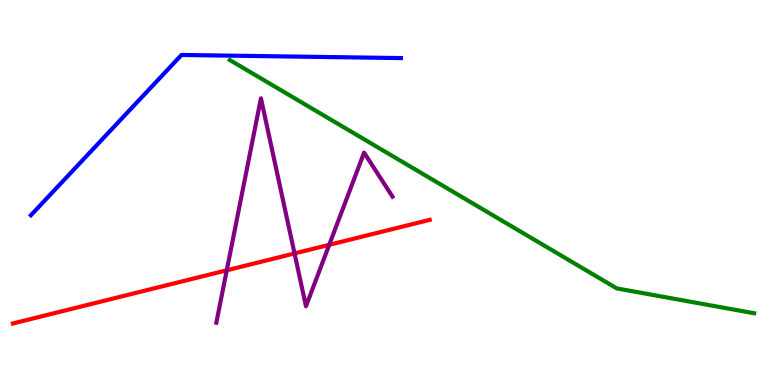[{'lines': ['blue', 'red'], 'intersections': []}, {'lines': ['green', 'red'], 'intersections': []}, {'lines': ['purple', 'red'], 'intersections': [{'x': 2.93, 'y': 2.98}, {'x': 3.8, 'y': 3.42}, {'x': 4.25, 'y': 3.64}]}, {'lines': ['blue', 'green'], 'intersections': []}, {'lines': ['blue', 'purple'], 'intersections': []}, {'lines': ['green', 'purple'], 'intersections': []}]